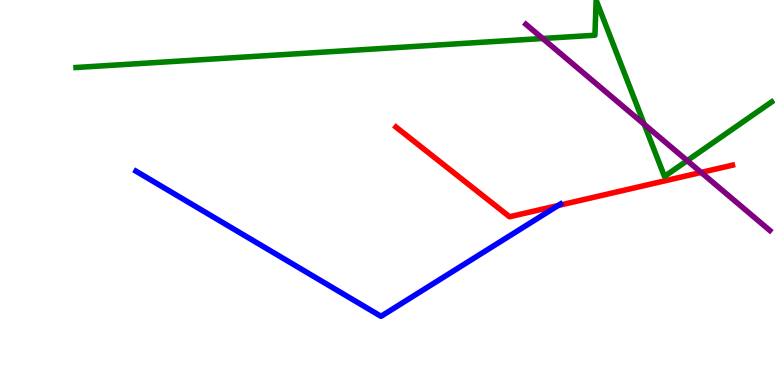[{'lines': ['blue', 'red'], 'intersections': [{'x': 7.2, 'y': 4.66}]}, {'lines': ['green', 'red'], 'intersections': []}, {'lines': ['purple', 'red'], 'intersections': [{'x': 9.05, 'y': 5.52}]}, {'lines': ['blue', 'green'], 'intersections': []}, {'lines': ['blue', 'purple'], 'intersections': []}, {'lines': ['green', 'purple'], 'intersections': [{'x': 7.0, 'y': 9.0}, {'x': 8.31, 'y': 6.77}, {'x': 8.87, 'y': 5.83}]}]